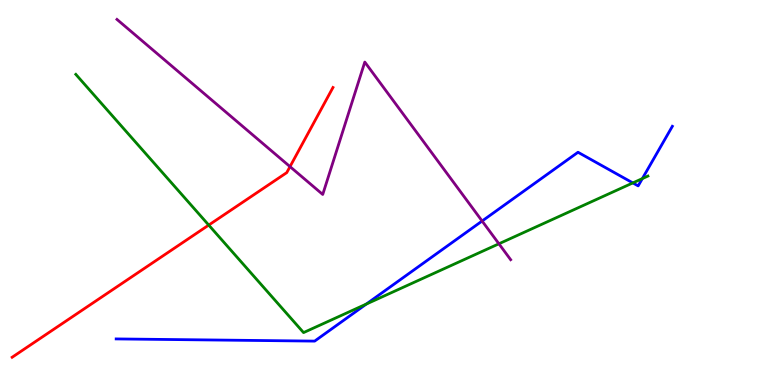[{'lines': ['blue', 'red'], 'intersections': []}, {'lines': ['green', 'red'], 'intersections': [{'x': 2.69, 'y': 4.15}]}, {'lines': ['purple', 'red'], 'intersections': [{'x': 3.74, 'y': 5.67}]}, {'lines': ['blue', 'green'], 'intersections': [{'x': 4.73, 'y': 2.1}, {'x': 8.17, 'y': 5.25}, {'x': 8.29, 'y': 5.36}]}, {'lines': ['blue', 'purple'], 'intersections': [{'x': 6.22, 'y': 4.26}]}, {'lines': ['green', 'purple'], 'intersections': [{'x': 6.44, 'y': 3.67}]}]